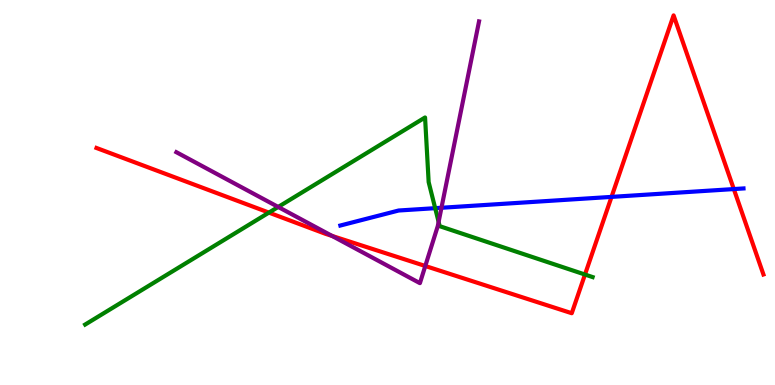[{'lines': ['blue', 'red'], 'intersections': [{'x': 7.89, 'y': 4.89}, {'x': 9.47, 'y': 5.09}]}, {'lines': ['green', 'red'], 'intersections': [{'x': 3.47, 'y': 4.48}, {'x': 7.55, 'y': 2.87}]}, {'lines': ['purple', 'red'], 'intersections': [{'x': 4.29, 'y': 3.87}, {'x': 5.49, 'y': 3.09}]}, {'lines': ['blue', 'green'], 'intersections': [{'x': 5.62, 'y': 4.59}]}, {'lines': ['blue', 'purple'], 'intersections': [{'x': 5.7, 'y': 4.6}]}, {'lines': ['green', 'purple'], 'intersections': [{'x': 3.59, 'y': 4.62}, {'x': 5.66, 'y': 4.24}]}]